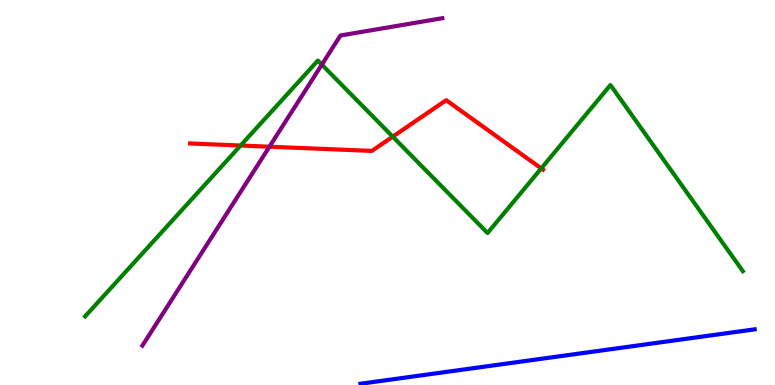[{'lines': ['blue', 'red'], 'intersections': []}, {'lines': ['green', 'red'], 'intersections': [{'x': 3.1, 'y': 6.22}, {'x': 5.07, 'y': 6.45}, {'x': 6.98, 'y': 5.63}]}, {'lines': ['purple', 'red'], 'intersections': [{'x': 3.48, 'y': 6.19}]}, {'lines': ['blue', 'green'], 'intersections': []}, {'lines': ['blue', 'purple'], 'intersections': []}, {'lines': ['green', 'purple'], 'intersections': [{'x': 4.15, 'y': 8.32}]}]